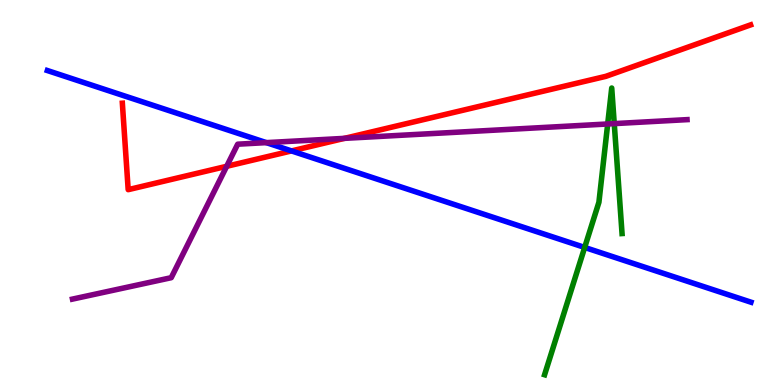[{'lines': ['blue', 'red'], 'intersections': [{'x': 3.76, 'y': 6.08}]}, {'lines': ['green', 'red'], 'intersections': []}, {'lines': ['purple', 'red'], 'intersections': [{'x': 2.92, 'y': 5.68}, {'x': 4.44, 'y': 6.41}]}, {'lines': ['blue', 'green'], 'intersections': [{'x': 7.54, 'y': 3.57}]}, {'lines': ['blue', 'purple'], 'intersections': [{'x': 3.44, 'y': 6.3}]}, {'lines': ['green', 'purple'], 'intersections': [{'x': 7.84, 'y': 6.78}, {'x': 7.93, 'y': 6.79}]}]